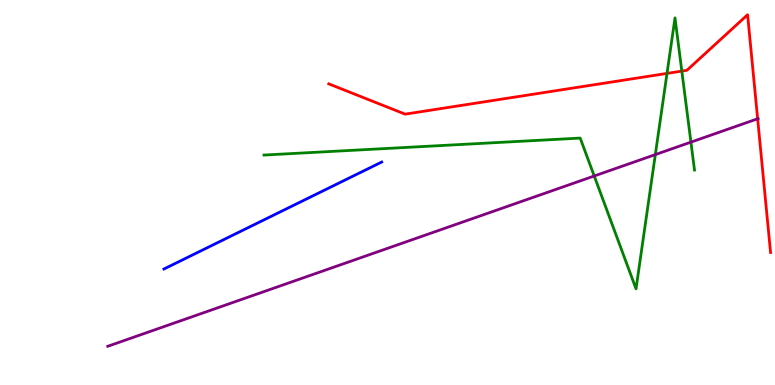[{'lines': ['blue', 'red'], 'intersections': []}, {'lines': ['green', 'red'], 'intersections': [{'x': 8.61, 'y': 8.09}, {'x': 8.8, 'y': 8.15}]}, {'lines': ['purple', 'red'], 'intersections': [{'x': 9.78, 'y': 6.91}]}, {'lines': ['blue', 'green'], 'intersections': []}, {'lines': ['blue', 'purple'], 'intersections': []}, {'lines': ['green', 'purple'], 'intersections': [{'x': 7.67, 'y': 5.43}, {'x': 8.46, 'y': 5.98}, {'x': 8.92, 'y': 6.31}]}]